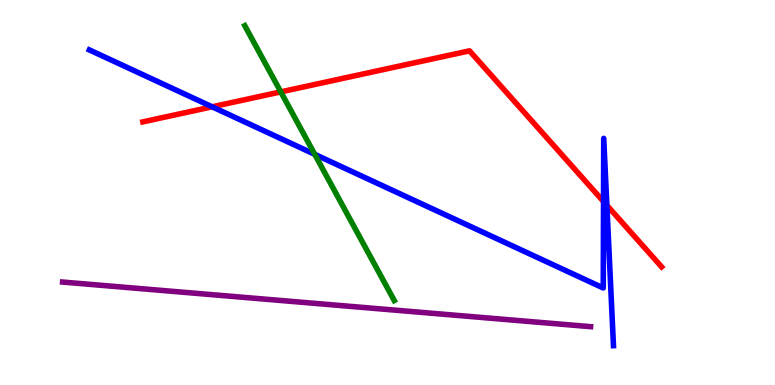[{'lines': ['blue', 'red'], 'intersections': [{'x': 2.74, 'y': 7.23}, {'x': 7.79, 'y': 4.77}, {'x': 7.83, 'y': 4.67}]}, {'lines': ['green', 'red'], 'intersections': [{'x': 3.62, 'y': 7.61}]}, {'lines': ['purple', 'red'], 'intersections': []}, {'lines': ['blue', 'green'], 'intersections': [{'x': 4.06, 'y': 5.99}]}, {'lines': ['blue', 'purple'], 'intersections': []}, {'lines': ['green', 'purple'], 'intersections': []}]